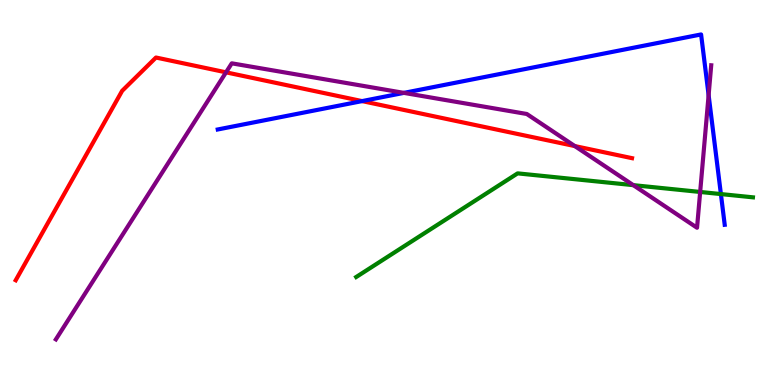[{'lines': ['blue', 'red'], 'intersections': [{'x': 4.67, 'y': 7.37}]}, {'lines': ['green', 'red'], 'intersections': []}, {'lines': ['purple', 'red'], 'intersections': [{'x': 2.92, 'y': 8.12}, {'x': 7.42, 'y': 6.21}]}, {'lines': ['blue', 'green'], 'intersections': [{'x': 9.3, 'y': 4.96}]}, {'lines': ['blue', 'purple'], 'intersections': [{'x': 5.21, 'y': 7.59}, {'x': 9.14, 'y': 7.53}]}, {'lines': ['green', 'purple'], 'intersections': [{'x': 8.17, 'y': 5.19}, {'x': 9.03, 'y': 5.01}]}]